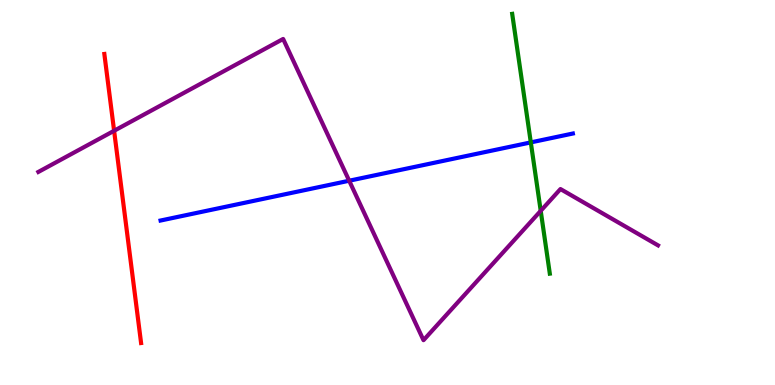[{'lines': ['blue', 'red'], 'intersections': []}, {'lines': ['green', 'red'], 'intersections': []}, {'lines': ['purple', 'red'], 'intersections': [{'x': 1.47, 'y': 6.6}]}, {'lines': ['blue', 'green'], 'intersections': [{'x': 6.85, 'y': 6.3}]}, {'lines': ['blue', 'purple'], 'intersections': [{'x': 4.51, 'y': 5.31}]}, {'lines': ['green', 'purple'], 'intersections': [{'x': 6.98, 'y': 4.52}]}]